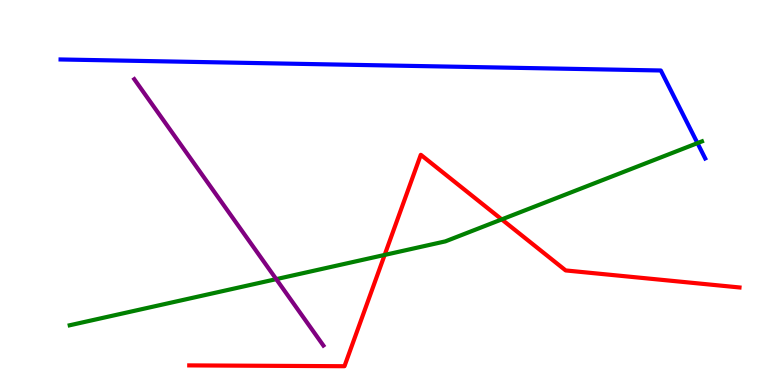[{'lines': ['blue', 'red'], 'intersections': []}, {'lines': ['green', 'red'], 'intersections': [{'x': 4.96, 'y': 3.38}, {'x': 6.47, 'y': 4.3}]}, {'lines': ['purple', 'red'], 'intersections': []}, {'lines': ['blue', 'green'], 'intersections': [{'x': 9.0, 'y': 6.28}]}, {'lines': ['blue', 'purple'], 'intersections': []}, {'lines': ['green', 'purple'], 'intersections': [{'x': 3.56, 'y': 2.75}]}]